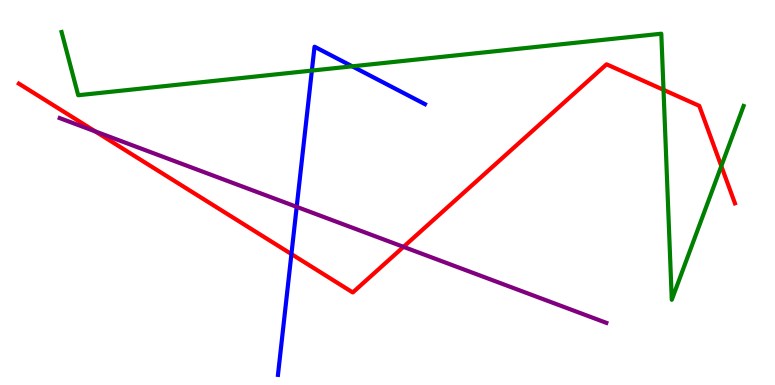[{'lines': ['blue', 'red'], 'intersections': [{'x': 3.76, 'y': 3.4}]}, {'lines': ['green', 'red'], 'intersections': [{'x': 8.56, 'y': 7.67}, {'x': 9.31, 'y': 5.69}]}, {'lines': ['purple', 'red'], 'intersections': [{'x': 1.23, 'y': 6.59}, {'x': 5.21, 'y': 3.59}]}, {'lines': ['blue', 'green'], 'intersections': [{'x': 4.02, 'y': 8.17}, {'x': 4.54, 'y': 8.28}]}, {'lines': ['blue', 'purple'], 'intersections': [{'x': 3.83, 'y': 4.63}]}, {'lines': ['green', 'purple'], 'intersections': []}]